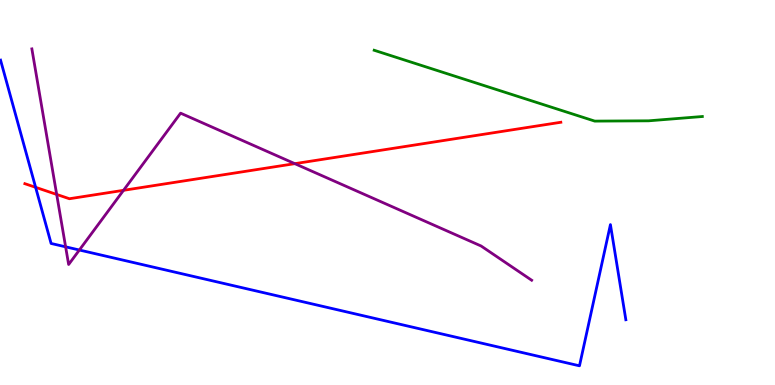[{'lines': ['blue', 'red'], 'intersections': [{'x': 0.46, 'y': 5.13}]}, {'lines': ['green', 'red'], 'intersections': []}, {'lines': ['purple', 'red'], 'intersections': [{'x': 0.731, 'y': 4.95}, {'x': 1.59, 'y': 5.06}, {'x': 3.8, 'y': 5.75}]}, {'lines': ['blue', 'green'], 'intersections': []}, {'lines': ['blue', 'purple'], 'intersections': [{'x': 0.847, 'y': 3.59}, {'x': 1.02, 'y': 3.51}]}, {'lines': ['green', 'purple'], 'intersections': []}]